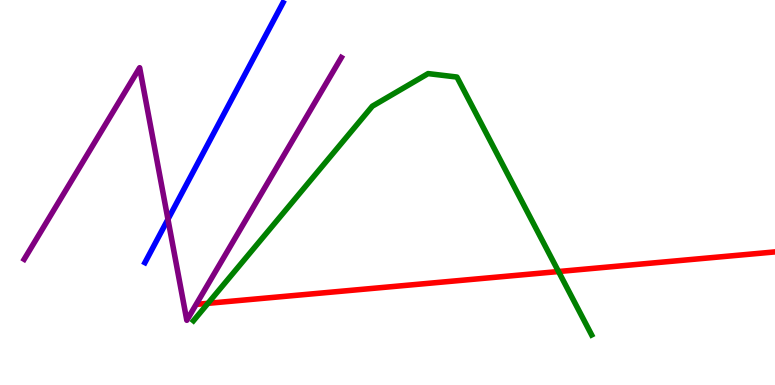[{'lines': ['blue', 'red'], 'intersections': []}, {'lines': ['green', 'red'], 'intersections': [{'x': 2.68, 'y': 2.12}, {'x': 7.21, 'y': 2.95}]}, {'lines': ['purple', 'red'], 'intersections': []}, {'lines': ['blue', 'green'], 'intersections': []}, {'lines': ['blue', 'purple'], 'intersections': [{'x': 2.17, 'y': 4.3}]}, {'lines': ['green', 'purple'], 'intersections': []}]